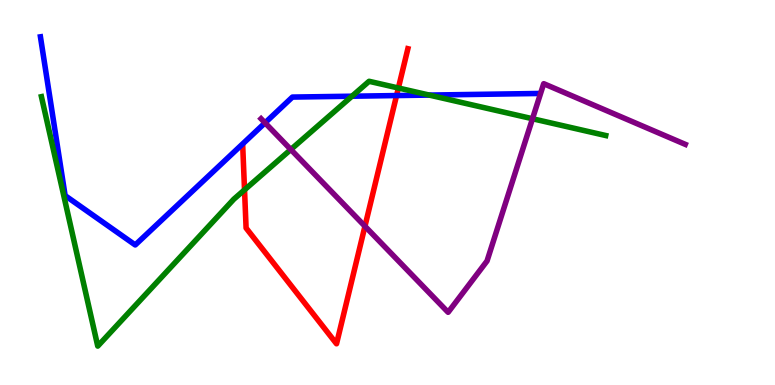[{'lines': ['blue', 'red'], 'intersections': [{'x': 5.12, 'y': 7.52}]}, {'lines': ['green', 'red'], 'intersections': [{'x': 3.16, 'y': 5.07}, {'x': 5.14, 'y': 7.71}]}, {'lines': ['purple', 'red'], 'intersections': [{'x': 4.71, 'y': 4.12}]}, {'lines': ['blue', 'green'], 'intersections': [{'x': 4.54, 'y': 7.5}, {'x': 5.54, 'y': 7.53}]}, {'lines': ['blue', 'purple'], 'intersections': [{'x': 3.42, 'y': 6.81}]}, {'lines': ['green', 'purple'], 'intersections': [{'x': 3.75, 'y': 6.12}, {'x': 6.87, 'y': 6.92}]}]